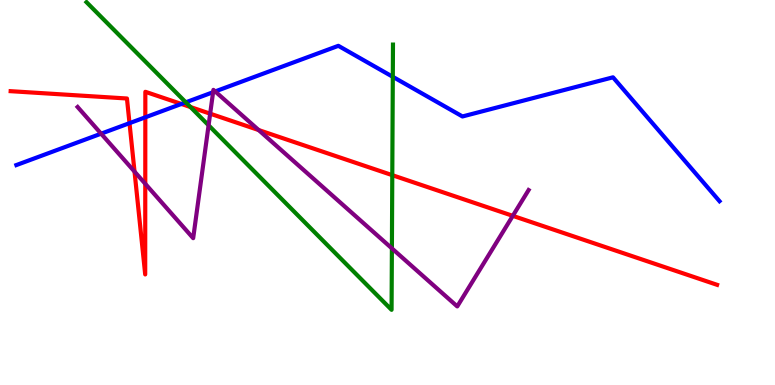[{'lines': ['blue', 'red'], 'intersections': [{'x': 1.67, 'y': 6.8}, {'x': 1.88, 'y': 6.95}, {'x': 2.34, 'y': 7.3}]}, {'lines': ['green', 'red'], 'intersections': [{'x': 2.46, 'y': 7.22}, {'x': 5.06, 'y': 5.45}]}, {'lines': ['purple', 'red'], 'intersections': [{'x': 1.74, 'y': 5.54}, {'x': 1.87, 'y': 5.23}, {'x': 2.71, 'y': 7.05}, {'x': 3.34, 'y': 6.62}, {'x': 6.62, 'y': 4.39}]}, {'lines': ['blue', 'green'], 'intersections': [{'x': 2.4, 'y': 7.34}, {'x': 5.07, 'y': 8.0}]}, {'lines': ['blue', 'purple'], 'intersections': [{'x': 1.3, 'y': 6.53}, {'x': 2.75, 'y': 7.61}, {'x': 2.78, 'y': 7.63}]}, {'lines': ['green', 'purple'], 'intersections': [{'x': 2.69, 'y': 6.75}, {'x': 5.06, 'y': 3.55}]}]